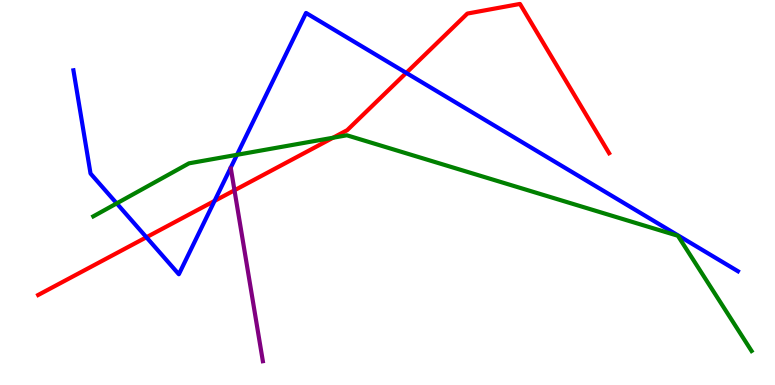[{'lines': ['blue', 'red'], 'intersections': [{'x': 1.89, 'y': 3.84}, {'x': 2.77, 'y': 4.78}, {'x': 5.24, 'y': 8.11}]}, {'lines': ['green', 'red'], 'intersections': [{'x': 4.3, 'y': 6.42}]}, {'lines': ['purple', 'red'], 'intersections': [{'x': 3.03, 'y': 5.06}]}, {'lines': ['blue', 'green'], 'intersections': [{'x': 1.51, 'y': 4.72}, {'x': 3.06, 'y': 5.98}]}, {'lines': ['blue', 'purple'], 'intersections': []}, {'lines': ['green', 'purple'], 'intersections': []}]